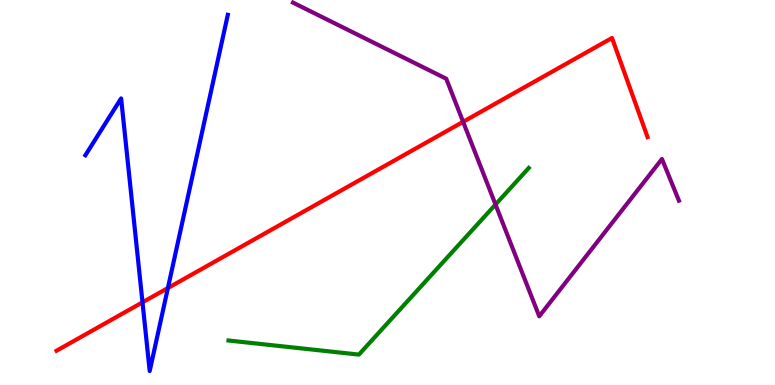[{'lines': ['blue', 'red'], 'intersections': [{'x': 1.84, 'y': 2.15}, {'x': 2.17, 'y': 2.52}]}, {'lines': ['green', 'red'], 'intersections': []}, {'lines': ['purple', 'red'], 'intersections': [{'x': 5.98, 'y': 6.84}]}, {'lines': ['blue', 'green'], 'intersections': []}, {'lines': ['blue', 'purple'], 'intersections': []}, {'lines': ['green', 'purple'], 'intersections': [{'x': 6.39, 'y': 4.69}]}]